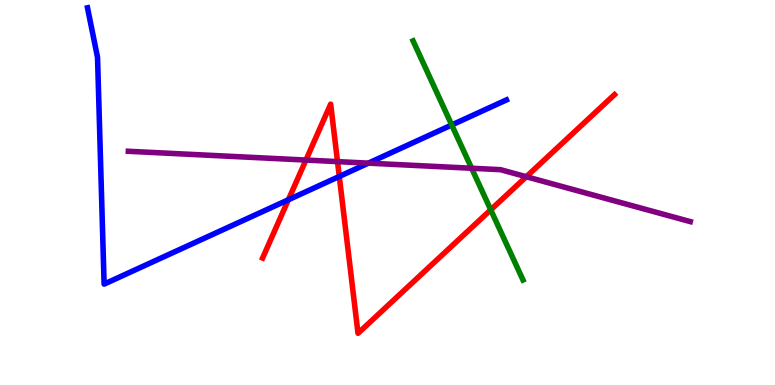[{'lines': ['blue', 'red'], 'intersections': [{'x': 3.72, 'y': 4.81}, {'x': 4.38, 'y': 5.42}]}, {'lines': ['green', 'red'], 'intersections': [{'x': 6.33, 'y': 4.55}]}, {'lines': ['purple', 'red'], 'intersections': [{'x': 3.95, 'y': 5.84}, {'x': 4.36, 'y': 5.8}, {'x': 6.79, 'y': 5.41}]}, {'lines': ['blue', 'green'], 'intersections': [{'x': 5.83, 'y': 6.75}]}, {'lines': ['blue', 'purple'], 'intersections': [{'x': 4.75, 'y': 5.76}]}, {'lines': ['green', 'purple'], 'intersections': [{'x': 6.09, 'y': 5.63}]}]